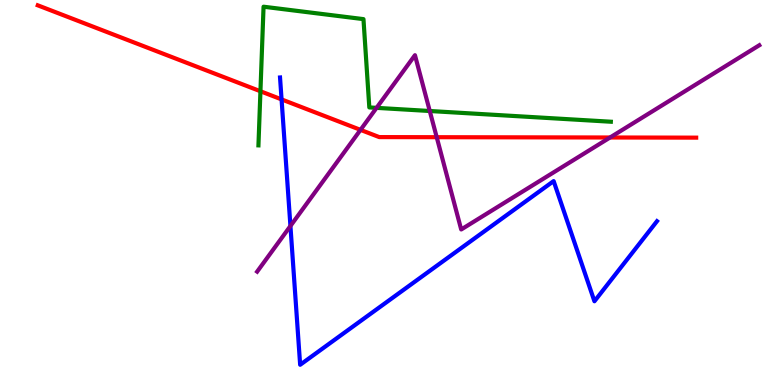[{'lines': ['blue', 'red'], 'intersections': [{'x': 3.63, 'y': 7.42}]}, {'lines': ['green', 'red'], 'intersections': [{'x': 3.36, 'y': 7.63}]}, {'lines': ['purple', 'red'], 'intersections': [{'x': 4.65, 'y': 6.63}, {'x': 5.64, 'y': 6.44}, {'x': 7.87, 'y': 6.43}]}, {'lines': ['blue', 'green'], 'intersections': []}, {'lines': ['blue', 'purple'], 'intersections': [{'x': 3.75, 'y': 4.13}]}, {'lines': ['green', 'purple'], 'intersections': [{'x': 4.86, 'y': 7.2}, {'x': 5.55, 'y': 7.12}]}]